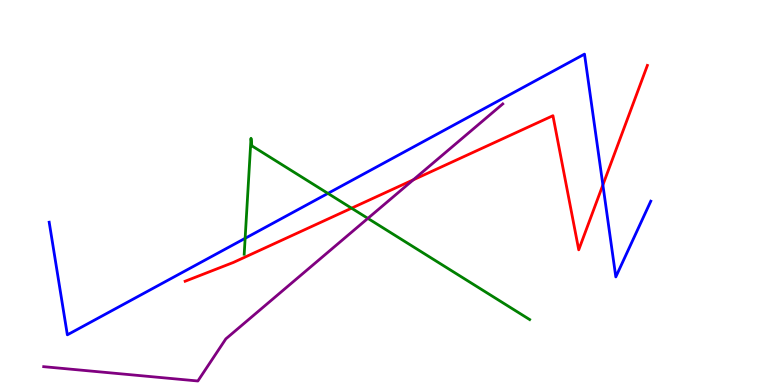[{'lines': ['blue', 'red'], 'intersections': [{'x': 7.78, 'y': 5.2}]}, {'lines': ['green', 'red'], 'intersections': [{'x': 4.54, 'y': 4.59}]}, {'lines': ['purple', 'red'], 'intersections': [{'x': 5.33, 'y': 5.33}]}, {'lines': ['blue', 'green'], 'intersections': [{'x': 3.16, 'y': 3.81}, {'x': 4.23, 'y': 4.98}]}, {'lines': ['blue', 'purple'], 'intersections': []}, {'lines': ['green', 'purple'], 'intersections': [{'x': 4.75, 'y': 4.33}]}]